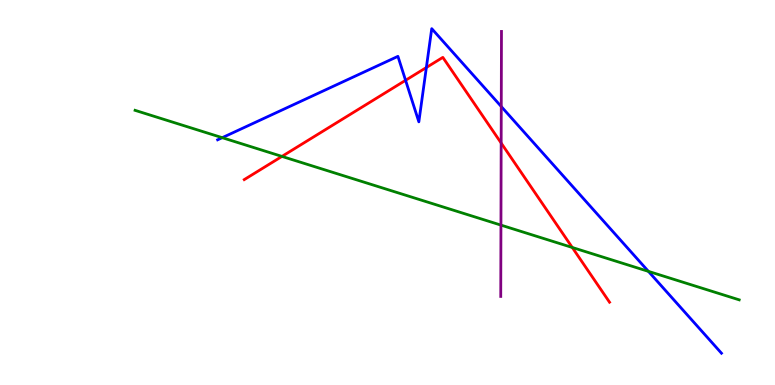[{'lines': ['blue', 'red'], 'intersections': [{'x': 5.23, 'y': 7.91}, {'x': 5.5, 'y': 8.25}]}, {'lines': ['green', 'red'], 'intersections': [{'x': 3.64, 'y': 5.94}, {'x': 7.38, 'y': 3.57}]}, {'lines': ['purple', 'red'], 'intersections': [{'x': 6.47, 'y': 6.28}]}, {'lines': ['blue', 'green'], 'intersections': [{'x': 2.87, 'y': 6.42}, {'x': 8.37, 'y': 2.95}]}, {'lines': ['blue', 'purple'], 'intersections': [{'x': 6.47, 'y': 7.23}]}, {'lines': ['green', 'purple'], 'intersections': [{'x': 6.46, 'y': 4.15}]}]